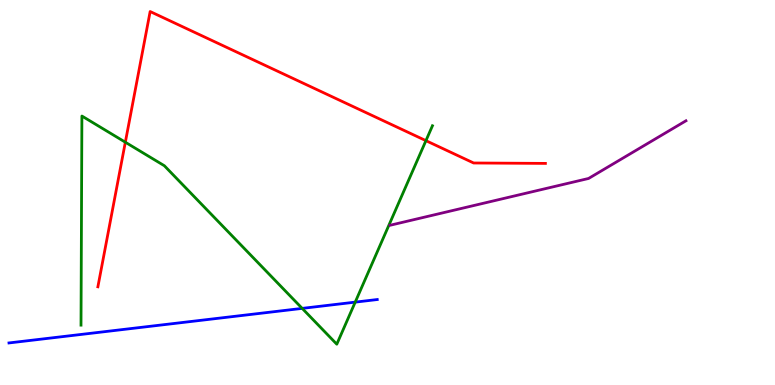[{'lines': ['blue', 'red'], 'intersections': []}, {'lines': ['green', 'red'], 'intersections': [{'x': 1.62, 'y': 6.31}, {'x': 5.5, 'y': 6.35}]}, {'lines': ['purple', 'red'], 'intersections': []}, {'lines': ['blue', 'green'], 'intersections': [{'x': 3.9, 'y': 1.99}, {'x': 4.58, 'y': 2.15}]}, {'lines': ['blue', 'purple'], 'intersections': []}, {'lines': ['green', 'purple'], 'intersections': []}]